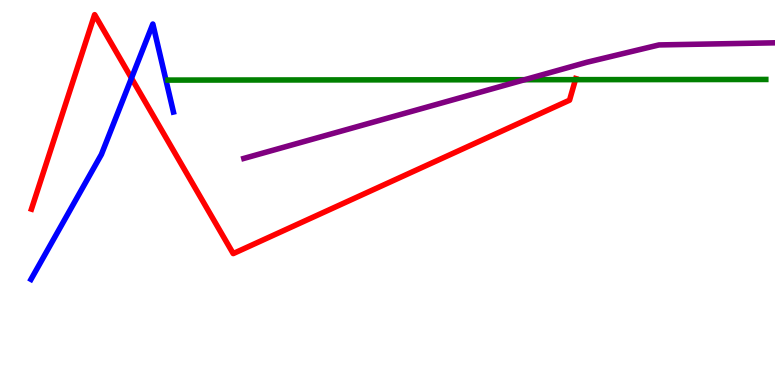[{'lines': ['blue', 'red'], 'intersections': [{'x': 1.7, 'y': 7.97}]}, {'lines': ['green', 'red'], 'intersections': [{'x': 7.43, 'y': 7.93}]}, {'lines': ['purple', 'red'], 'intersections': []}, {'lines': ['blue', 'green'], 'intersections': []}, {'lines': ['blue', 'purple'], 'intersections': []}, {'lines': ['green', 'purple'], 'intersections': [{'x': 6.77, 'y': 7.93}]}]